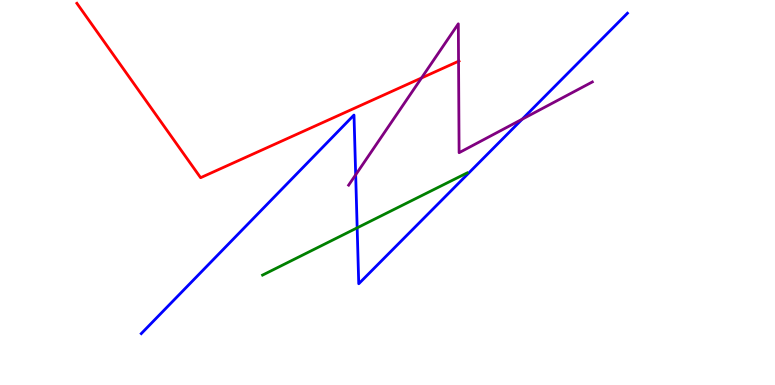[{'lines': ['blue', 'red'], 'intersections': []}, {'lines': ['green', 'red'], 'intersections': []}, {'lines': ['purple', 'red'], 'intersections': [{'x': 5.44, 'y': 7.97}, {'x': 5.92, 'y': 8.41}]}, {'lines': ['blue', 'green'], 'intersections': [{'x': 4.61, 'y': 4.08}]}, {'lines': ['blue', 'purple'], 'intersections': [{'x': 4.59, 'y': 5.46}, {'x': 6.74, 'y': 6.9}]}, {'lines': ['green', 'purple'], 'intersections': []}]